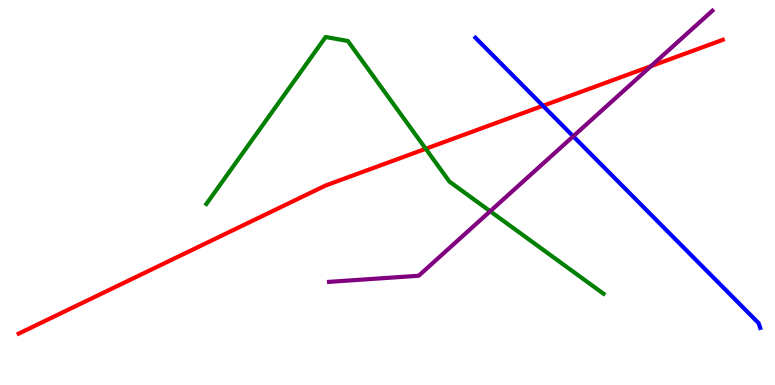[{'lines': ['blue', 'red'], 'intersections': [{'x': 7.01, 'y': 7.25}]}, {'lines': ['green', 'red'], 'intersections': [{'x': 5.49, 'y': 6.14}]}, {'lines': ['purple', 'red'], 'intersections': [{'x': 8.4, 'y': 8.28}]}, {'lines': ['blue', 'green'], 'intersections': []}, {'lines': ['blue', 'purple'], 'intersections': [{'x': 7.4, 'y': 6.46}]}, {'lines': ['green', 'purple'], 'intersections': [{'x': 6.32, 'y': 4.51}]}]